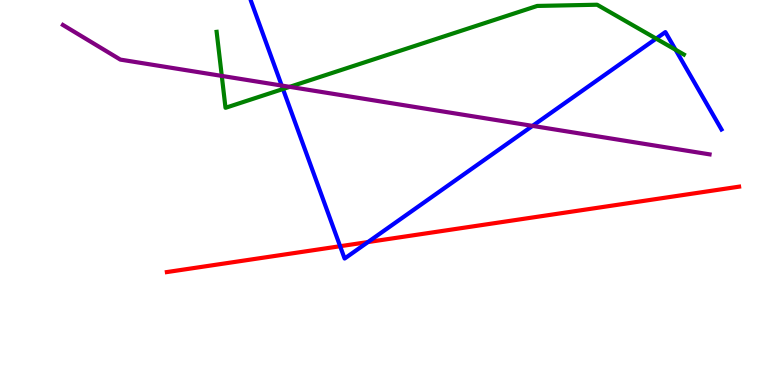[{'lines': ['blue', 'red'], 'intersections': [{'x': 4.39, 'y': 3.6}, {'x': 4.75, 'y': 3.71}]}, {'lines': ['green', 'red'], 'intersections': []}, {'lines': ['purple', 'red'], 'intersections': []}, {'lines': ['blue', 'green'], 'intersections': [{'x': 3.65, 'y': 7.69}, {'x': 8.47, 'y': 9.0}, {'x': 8.72, 'y': 8.71}]}, {'lines': ['blue', 'purple'], 'intersections': [{'x': 3.63, 'y': 7.78}, {'x': 6.87, 'y': 6.73}]}, {'lines': ['green', 'purple'], 'intersections': [{'x': 2.86, 'y': 8.03}, {'x': 3.74, 'y': 7.74}]}]